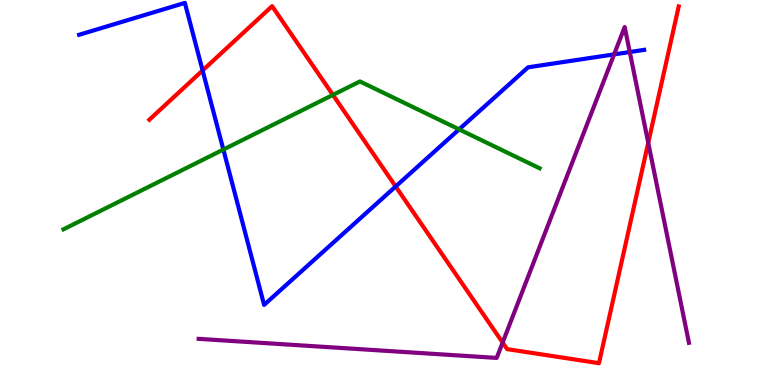[{'lines': ['blue', 'red'], 'intersections': [{'x': 2.61, 'y': 8.17}, {'x': 5.11, 'y': 5.16}]}, {'lines': ['green', 'red'], 'intersections': [{'x': 4.3, 'y': 7.53}]}, {'lines': ['purple', 'red'], 'intersections': [{'x': 6.49, 'y': 1.1}, {'x': 8.36, 'y': 6.29}]}, {'lines': ['blue', 'green'], 'intersections': [{'x': 2.88, 'y': 6.12}, {'x': 5.92, 'y': 6.64}]}, {'lines': ['blue', 'purple'], 'intersections': [{'x': 7.92, 'y': 8.59}, {'x': 8.13, 'y': 8.65}]}, {'lines': ['green', 'purple'], 'intersections': []}]